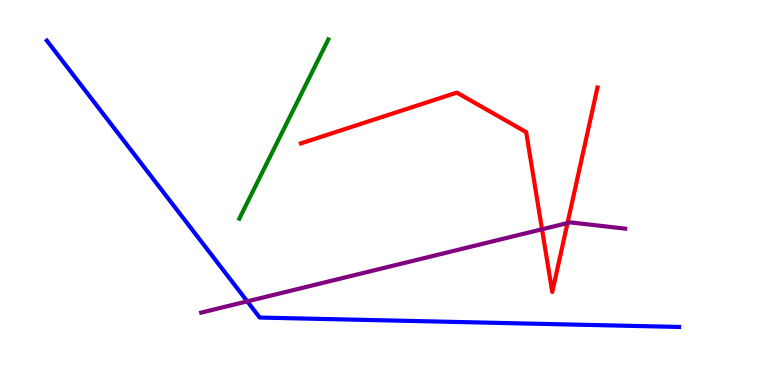[{'lines': ['blue', 'red'], 'intersections': []}, {'lines': ['green', 'red'], 'intersections': []}, {'lines': ['purple', 'red'], 'intersections': [{'x': 6.99, 'y': 4.04}, {'x': 7.32, 'y': 4.21}]}, {'lines': ['blue', 'green'], 'intersections': []}, {'lines': ['blue', 'purple'], 'intersections': [{'x': 3.19, 'y': 2.17}]}, {'lines': ['green', 'purple'], 'intersections': []}]